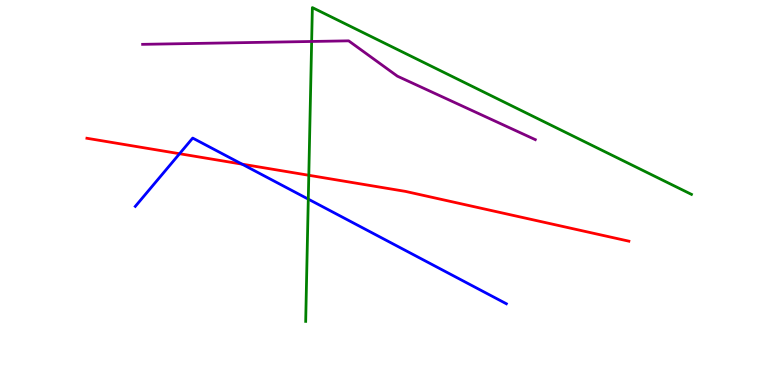[{'lines': ['blue', 'red'], 'intersections': [{'x': 2.32, 'y': 6.01}, {'x': 3.12, 'y': 5.74}]}, {'lines': ['green', 'red'], 'intersections': [{'x': 3.98, 'y': 5.45}]}, {'lines': ['purple', 'red'], 'intersections': []}, {'lines': ['blue', 'green'], 'intersections': [{'x': 3.98, 'y': 4.83}]}, {'lines': ['blue', 'purple'], 'intersections': []}, {'lines': ['green', 'purple'], 'intersections': [{'x': 4.02, 'y': 8.92}]}]